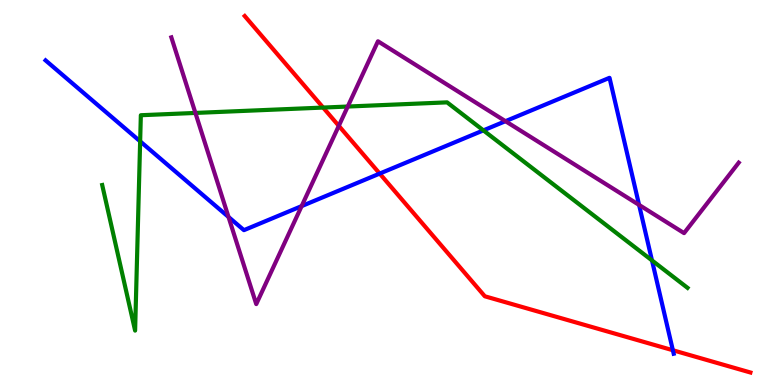[{'lines': ['blue', 'red'], 'intersections': [{'x': 4.9, 'y': 5.49}, {'x': 8.68, 'y': 0.903}]}, {'lines': ['green', 'red'], 'intersections': [{'x': 4.17, 'y': 7.21}]}, {'lines': ['purple', 'red'], 'intersections': [{'x': 4.37, 'y': 6.73}]}, {'lines': ['blue', 'green'], 'intersections': [{'x': 1.81, 'y': 6.33}, {'x': 6.24, 'y': 6.61}, {'x': 8.41, 'y': 3.24}]}, {'lines': ['blue', 'purple'], 'intersections': [{'x': 2.95, 'y': 4.36}, {'x': 3.89, 'y': 4.65}, {'x': 6.52, 'y': 6.85}, {'x': 8.25, 'y': 4.68}]}, {'lines': ['green', 'purple'], 'intersections': [{'x': 2.52, 'y': 7.07}, {'x': 4.49, 'y': 7.23}]}]